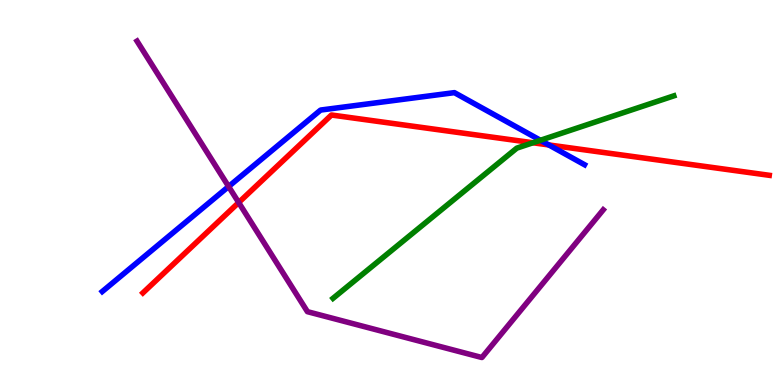[{'lines': ['blue', 'red'], 'intersections': [{'x': 7.08, 'y': 6.24}]}, {'lines': ['green', 'red'], 'intersections': [{'x': 6.88, 'y': 6.29}]}, {'lines': ['purple', 'red'], 'intersections': [{'x': 3.08, 'y': 4.74}]}, {'lines': ['blue', 'green'], 'intersections': [{'x': 6.97, 'y': 6.36}]}, {'lines': ['blue', 'purple'], 'intersections': [{'x': 2.95, 'y': 5.16}]}, {'lines': ['green', 'purple'], 'intersections': []}]